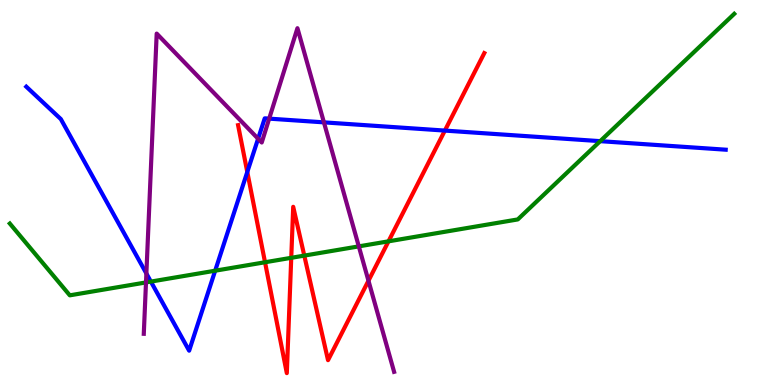[{'lines': ['blue', 'red'], 'intersections': [{'x': 3.19, 'y': 5.53}, {'x': 5.74, 'y': 6.61}]}, {'lines': ['green', 'red'], 'intersections': [{'x': 3.42, 'y': 3.19}, {'x': 3.76, 'y': 3.3}, {'x': 3.93, 'y': 3.36}, {'x': 5.01, 'y': 3.73}]}, {'lines': ['purple', 'red'], 'intersections': [{'x': 4.75, 'y': 2.71}]}, {'lines': ['blue', 'green'], 'intersections': [{'x': 1.95, 'y': 2.69}, {'x': 2.78, 'y': 2.97}, {'x': 7.74, 'y': 6.33}]}, {'lines': ['blue', 'purple'], 'intersections': [{'x': 1.89, 'y': 2.9}, {'x': 3.33, 'y': 6.4}, {'x': 3.47, 'y': 6.92}, {'x': 4.18, 'y': 6.82}]}, {'lines': ['green', 'purple'], 'intersections': [{'x': 1.88, 'y': 2.66}, {'x': 4.63, 'y': 3.6}]}]